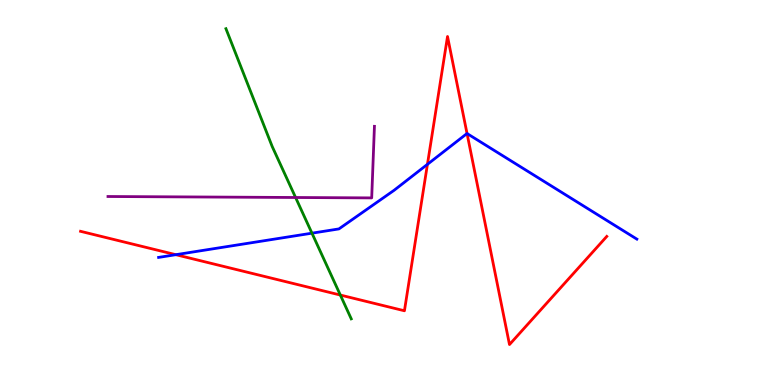[{'lines': ['blue', 'red'], 'intersections': [{'x': 2.27, 'y': 3.38}, {'x': 5.52, 'y': 5.73}, {'x': 6.03, 'y': 6.53}]}, {'lines': ['green', 'red'], 'intersections': [{'x': 4.39, 'y': 2.34}]}, {'lines': ['purple', 'red'], 'intersections': []}, {'lines': ['blue', 'green'], 'intersections': [{'x': 4.03, 'y': 3.94}]}, {'lines': ['blue', 'purple'], 'intersections': []}, {'lines': ['green', 'purple'], 'intersections': [{'x': 3.81, 'y': 4.87}]}]